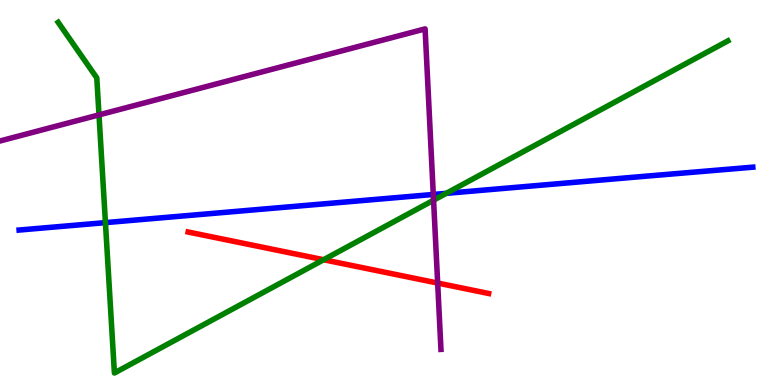[{'lines': ['blue', 'red'], 'intersections': []}, {'lines': ['green', 'red'], 'intersections': [{'x': 4.18, 'y': 3.25}]}, {'lines': ['purple', 'red'], 'intersections': [{'x': 5.65, 'y': 2.65}]}, {'lines': ['blue', 'green'], 'intersections': [{'x': 1.36, 'y': 4.22}, {'x': 5.76, 'y': 4.98}]}, {'lines': ['blue', 'purple'], 'intersections': [{'x': 5.59, 'y': 4.95}]}, {'lines': ['green', 'purple'], 'intersections': [{'x': 1.28, 'y': 7.02}, {'x': 5.59, 'y': 4.8}]}]